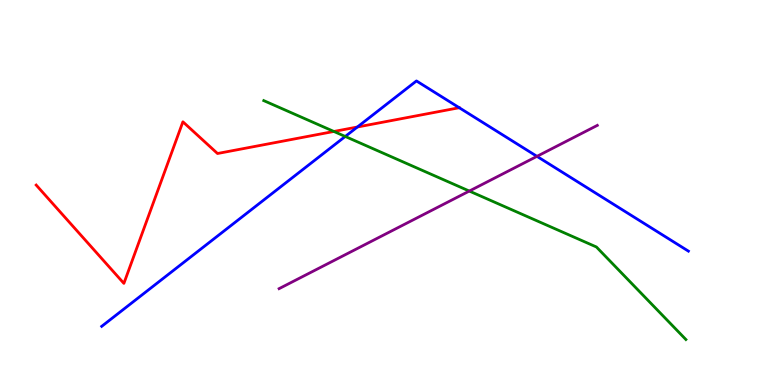[{'lines': ['blue', 'red'], 'intersections': [{'x': 4.61, 'y': 6.7}]}, {'lines': ['green', 'red'], 'intersections': [{'x': 4.31, 'y': 6.59}]}, {'lines': ['purple', 'red'], 'intersections': []}, {'lines': ['blue', 'green'], 'intersections': [{'x': 4.45, 'y': 6.46}]}, {'lines': ['blue', 'purple'], 'intersections': [{'x': 6.93, 'y': 5.94}]}, {'lines': ['green', 'purple'], 'intersections': [{'x': 6.06, 'y': 5.04}]}]